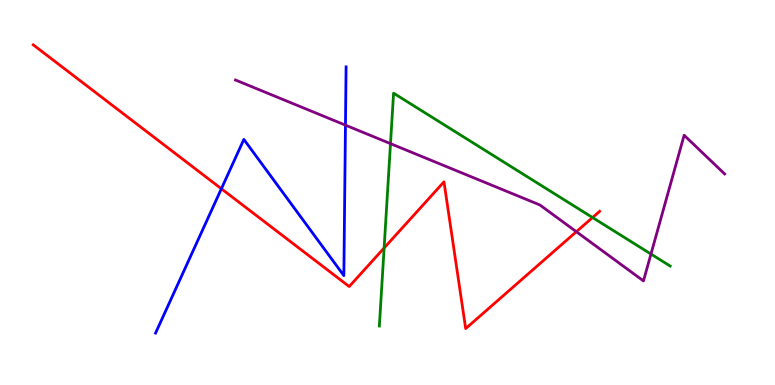[{'lines': ['blue', 'red'], 'intersections': [{'x': 2.86, 'y': 5.1}]}, {'lines': ['green', 'red'], 'intersections': [{'x': 4.96, 'y': 3.56}, {'x': 7.65, 'y': 4.35}]}, {'lines': ['purple', 'red'], 'intersections': [{'x': 7.44, 'y': 3.98}]}, {'lines': ['blue', 'green'], 'intersections': []}, {'lines': ['blue', 'purple'], 'intersections': [{'x': 4.46, 'y': 6.75}]}, {'lines': ['green', 'purple'], 'intersections': [{'x': 5.04, 'y': 6.27}, {'x': 8.4, 'y': 3.4}]}]